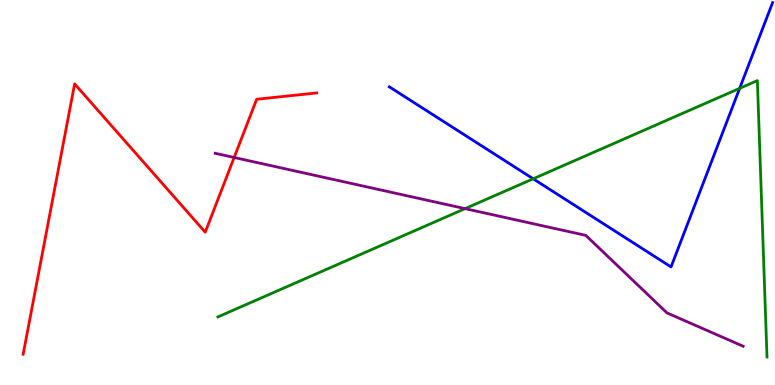[{'lines': ['blue', 'red'], 'intersections': []}, {'lines': ['green', 'red'], 'intersections': []}, {'lines': ['purple', 'red'], 'intersections': [{'x': 3.02, 'y': 5.91}]}, {'lines': ['blue', 'green'], 'intersections': [{'x': 6.88, 'y': 5.36}, {'x': 9.54, 'y': 7.71}]}, {'lines': ['blue', 'purple'], 'intersections': []}, {'lines': ['green', 'purple'], 'intersections': [{'x': 6.0, 'y': 4.58}]}]